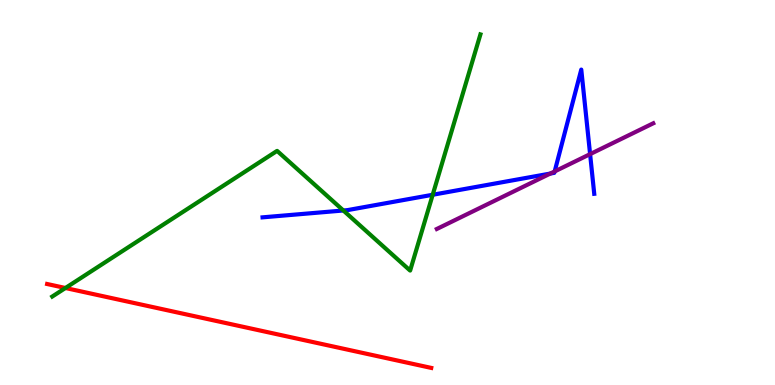[{'lines': ['blue', 'red'], 'intersections': []}, {'lines': ['green', 'red'], 'intersections': [{'x': 0.844, 'y': 2.52}]}, {'lines': ['purple', 'red'], 'intersections': []}, {'lines': ['blue', 'green'], 'intersections': [{'x': 4.43, 'y': 4.53}, {'x': 5.58, 'y': 4.94}]}, {'lines': ['blue', 'purple'], 'intersections': [{'x': 7.1, 'y': 5.49}, {'x': 7.16, 'y': 5.55}, {'x': 7.61, 'y': 6.0}]}, {'lines': ['green', 'purple'], 'intersections': []}]